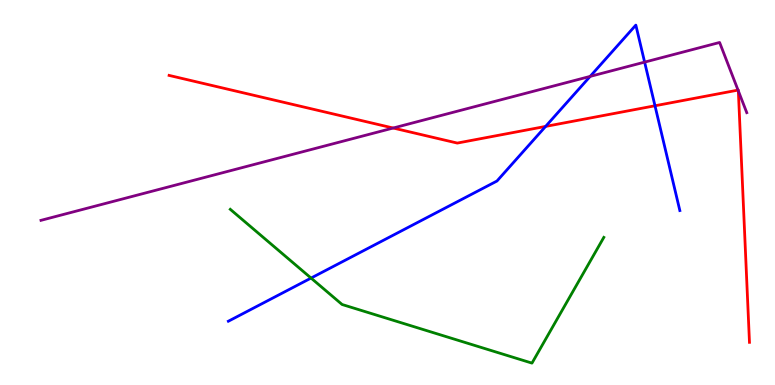[{'lines': ['blue', 'red'], 'intersections': [{'x': 7.04, 'y': 6.72}, {'x': 8.45, 'y': 7.25}]}, {'lines': ['green', 'red'], 'intersections': []}, {'lines': ['purple', 'red'], 'intersections': [{'x': 5.07, 'y': 6.67}, {'x': 9.52, 'y': 7.66}, {'x': 9.53, 'y': 7.64}]}, {'lines': ['blue', 'green'], 'intersections': [{'x': 4.01, 'y': 2.78}]}, {'lines': ['blue', 'purple'], 'intersections': [{'x': 7.61, 'y': 8.02}, {'x': 8.32, 'y': 8.39}]}, {'lines': ['green', 'purple'], 'intersections': []}]